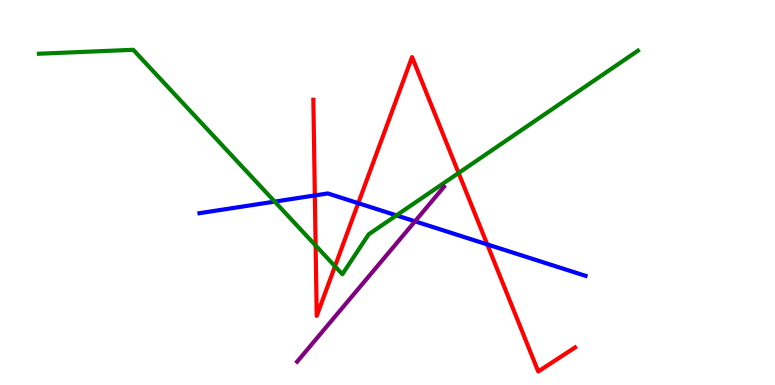[{'lines': ['blue', 'red'], 'intersections': [{'x': 4.06, 'y': 4.92}, {'x': 4.62, 'y': 4.72}, {'x': 6.29, 'y': 3.65}]}, {'lines': ['green', 'red'], 'intersections': [{'x': 4.07, 'y': 3.62}, {'x': 4.32, 'y': 3.08}, {'x': 5.92, 'y': 5.51}]}, {'lines': ['purple', 'red'], 'intersections': []}, {'lines': ['blue', 'green'], 'intersections': [{'x': 3.54, 'y': 4.76}, {'x': 5.12, 'y': 4.41}]}, {'lines': ['blue', 'purple'], 'intersections': [{'x': 5.36, 'y': 4.25}]}, {'lines': ['green', 'purple'], 'intersections': []}]